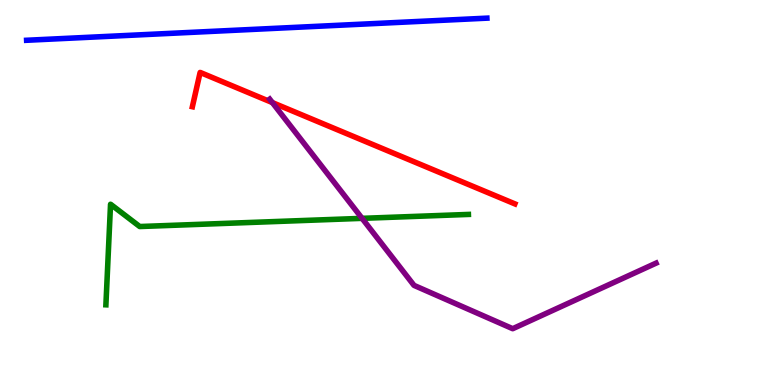[{'lines': ['blue', 'red'], 'intersections': []}, {'lines': ['green', 'red'], 'intersections': []}, {'lines': ['purple', 'red'], 'intersections': [{'x': 3.51, 'y': 7.34}]}, {'lines': ['blue', 'green'], 'intersections': []}, {'lines': ['blue', 'purple'], 'intersections': []}, {'lines': ['green', 'purple'], 'intersections': [{'x': 4.67, 'y': 4.33}]}]